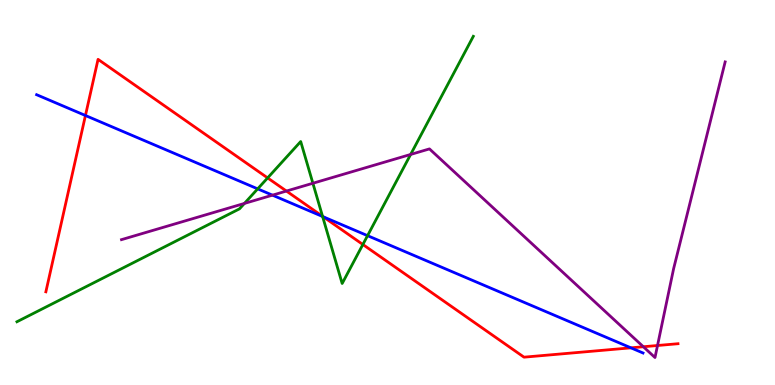[{'lines': ['blue', 'red'], 'intersections': [{'x': 1.1, 'y': 7.0}, {'x': 4.17, 'y': 4.37}, {'x': 8.14, 'y': 0.965}]}, {'lines': ['green', 'red'], 'intersections': [{'x': 3.45, 'y': 5.38}, {'x': 4.16, 'y': 4.38}, {'x': 4.68, 'y': 3.65}]}, {'lines': ['purple', 'red'], 'intersections': [{'x': 3.7, 'y': 5.04}, {'x': 8.3, 'y': 0.994}, {'x': 8.48, 'y': 1.03}]}, {'lines': ['blue', 'green'], 'intersections': [{'x': 3.32, 'y': 5.09}, {'x': 4.16, 'y': 4.38}, {'x': 4.74, 'y': 3.88}]}, {'lines': ['blue', 'purple'], 'intersections': [{'x': 3.52, 'y': 4.93}]}, {'lines': ['green', 'purple'], 'intersections': [{'x': 3.15, 'y': 4.72}, {'x': 4.04, 'y': 5.24}, {'x': 5.3, 'y': 5.99}]}]